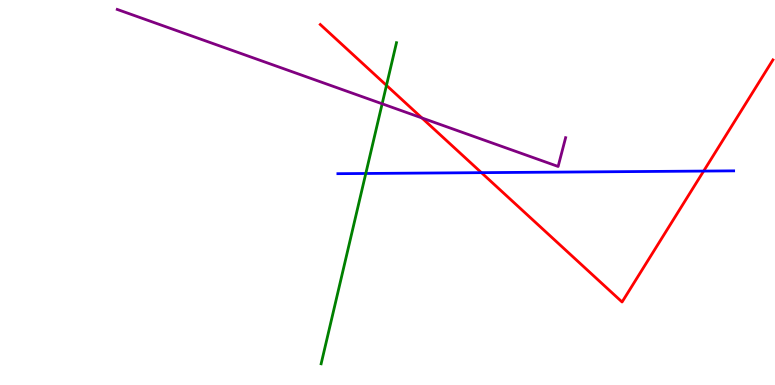[{'lines': ['blue', 'red'], 'intersections': [{'x': 6.21, 'y': 5.52}, {'x': 9.08, 'y': 5.56}]}, {'lines': ['green', 'red'], 'intersections': [{'x': 4.99, 'y': 7.78}]}, {'lines': ['purple', 'red'], 'intersections': [{'x': 5.44, 'y': 6.94}]}, {'lines': ['blue', 'green'], 'intersections': [{'x': 4.72, 'y': 5.49}]}, {'lines': ['blue', 'purple'], 'intersections': []}, {'lines': ['green', 'purple'], 'intersections': [{'x': 4.93, 'y': 7.3}]}]